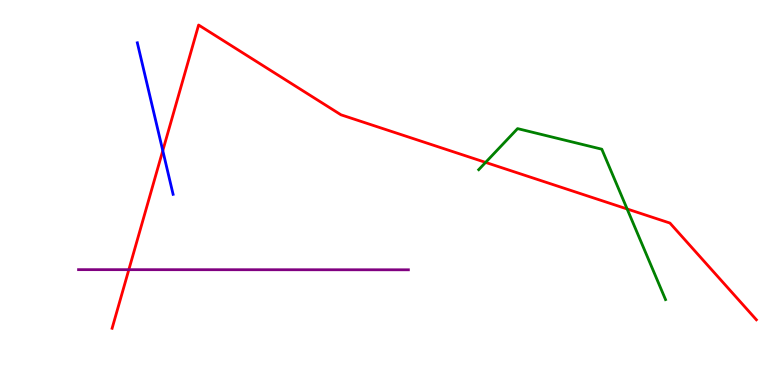[{'lines': ['blue', 'red'], 'intersections': [{'x': 2.1, 'y': 6.09}]}, {'lines': ['green', 'red'], 'intersections': [{'x': 6.27, 'y': 5.78}, {'x': 8.09, 'y': 4.57}]}, {'lines': ['purple', 'red'], 'intersections': [{'x': 1.66, 'y': 3.0}]}, {'lines': ['blue', 'green'], 'intersections': []}, {'lines': ['blue', 'purple'], 'intersections': []}, {'lines': ['green', 'purple'], 'intersections': []}]